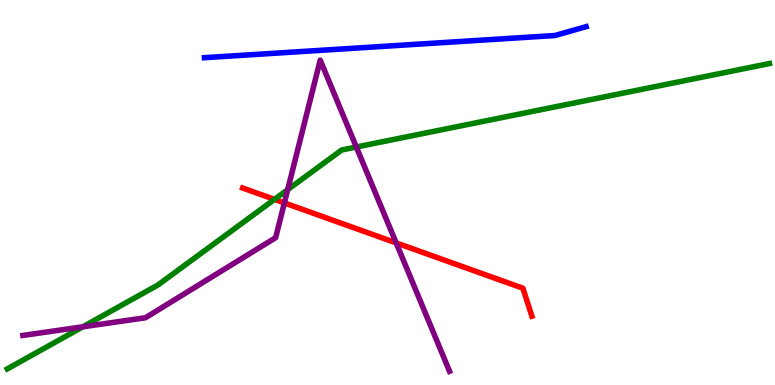[{'lines': ['blue', 'red'], 'intersections': []}, {'lines': ['green', 'red'], 'intersections': [{'x': 3.54, 'y': 4.82}]}, {'lines': ['purple', 'red'], 'intersections': [{'x': 3.67, 'y': 4.73}, {'x': 5.11, 'y': 3.69}]}, {'lines': ['blue', 'green'], 'intersections': []}, {'lines': ['blue', 'purple'], 'intersections': []}, {'lines': ['green', 'purple'], 'intersections': [{'x': 1.07, 'y': 1.51}, {'x': 3.71, 'y': 5.07}, {'x': 4.6, 'y': 6.18}]}]